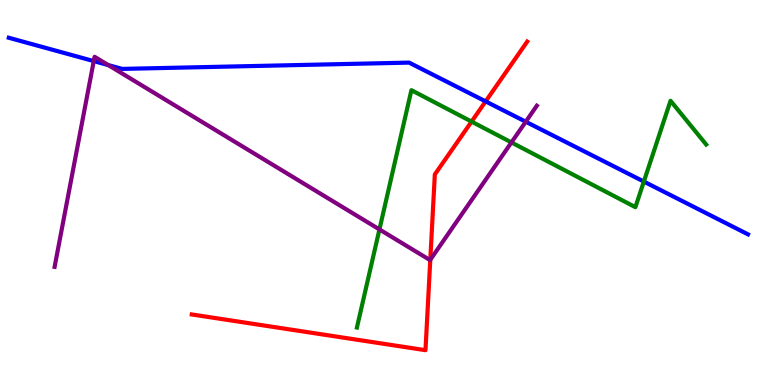[{'lines': ['blue', 'red'], 'intersections': [{'x': 6.27, 'y': 7.37}]}, {'lines': ['green', 'red'], 'intersections': [{'x': 6.08, 'y': 6.84}]}, {'lines': ['purple', 'red'], 'intersections': [{'x': 5.55, 'y': 3.25}]}, {'lines': ['blue', 'green'], 'intersections': [{'x': 8.31, 'y': 5.28}]}, {'lines': ['blue', 'purple'], 'intersections': [{'x': 1.21, 'y': 8.41}, {'x': 1.4, 'y': 8.31}, {'x': 6.78, 'y': 6.84}]}, {'lines': ['green', 'purple'], 'intersections': [{'x': 4.9, 'y': 4.04}, {'x': 6.6, 'y': 6.3}]}]